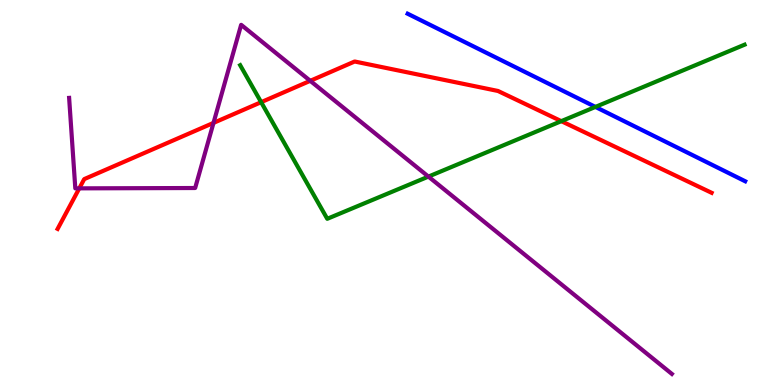[{'lines': ['blue', 'red'], 'intersections': []}, {'lines': ['green', 'red'], 'intersections': [{'x': 3.37, 'y': 7.35}, {'x': 7.24, 'y': 6.85}]}, {'lines': ['purple', 'red'], 'intersections': [{'x': 1.02, 'y': 5.11}, {'x': 2.75, 'y': 6.81}, {'x': 4.0, 'y': 7.9}]}, {'lines': ['blue', 'green'], 'intersections': [{'x': 7.68, 'y': 7.22}]}, {'lines': ['blue', 'purple'], 'intersections': []}, {'lines': ['green', 'purple'], 'intersections': [{'x': 5.53, 'y': 5.41}]}]